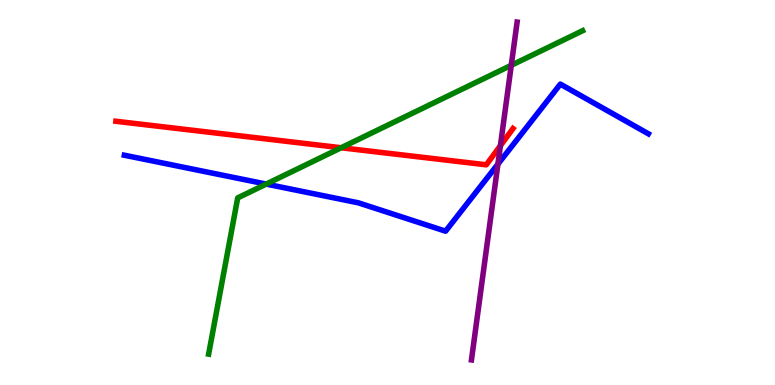[{'lines': ['blue', 'red'], 'intersections': []}, {'lines': ['green', 'red'], 'intersections': [{'x': 4.4, 'y': 6.16}]}, {'lines': ['purple', 'red'], 'intersections': [{'x': 6.46, 'y': 6.22}]}, {'lines': ['blue', 'green'], 'intersections': [{'x': 3.43, 'y': 5.22}]}, {'lines': ['blue', 'purple'], 'intersections': [{'x': 6.42, 'y': 5.74}]}, {'lines': ['green', 'purple'], 'intersections': [{'x': 6.6, 'y': 8.3}]}]